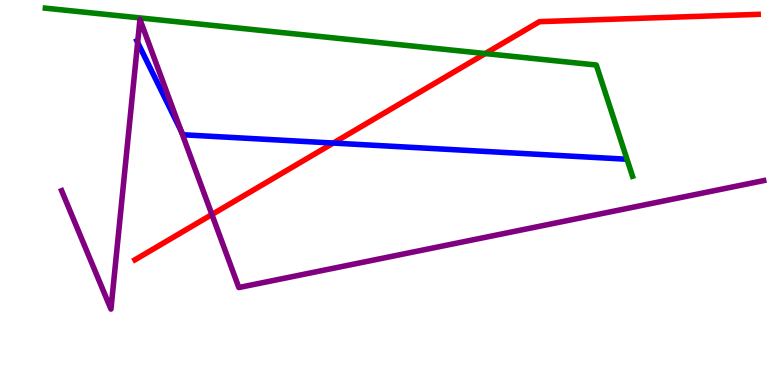[{'lines': ['blue', 'red'], 'intersections': [{'x': 4.3, 'y': 6.28}]}, {'lines': ['green', 'red'], 'intersections': [{'x': 6.26, 'y': 8.61}]}, {'lines': ['purple', 'red'], 'intersections': [{'x': 2.73, 'y': 4.43}]}, {'lines': ['blue', 'green'], 'intersections': []}, {'lines': ['blue', 'purple'], 'intersections': [{'x': 1.78, 'y': 8.9}, {'x': 2.34, 'y': 6.6}]}, {'lines': ['green', 'purple'], 'intersections': []}]